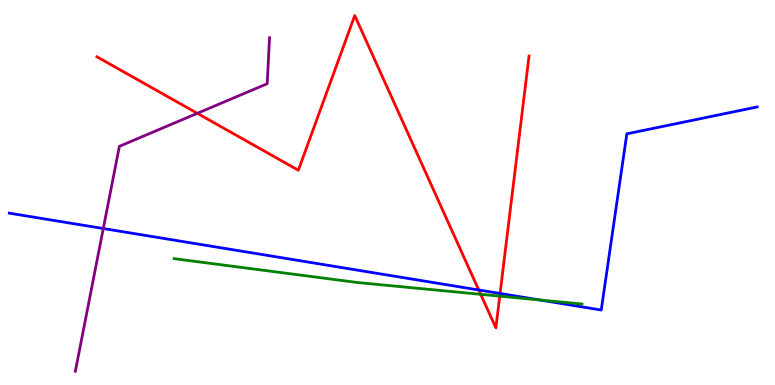[{'lines': ['blue', 'red'], 'intersections': [{'x': 6.18, 'y': 2.47}, {'x': 6.45, 'y': 2.38}]}, {'lines': ['green', 'red'], 'intersections': [{'x': 6.2, 'y': 2.36}, {'x': 6.45, 'y': 2.31}]}, {'lines': ['purple', 'red'], 'intersections': [{'x': 2.55, 'y': 7.06}]}, {'lines': ['blue', 'green'], 'intersections': [{'x': 6.97, 'y': 2.21}]}, {'lines': ['blue', 'purple'], 'intersections': [{'x': 1.33, 'y': 4.06}]}, {'lines': ['green', 'purple'], 'intersections': []}]